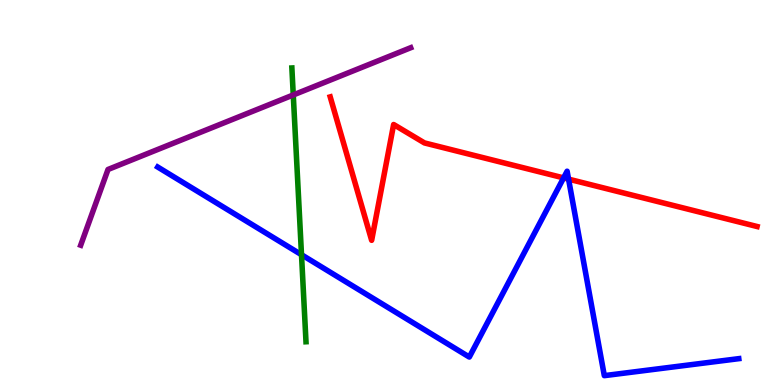[{'lines': ['blue', 'red'], 'intersections': [{'x': 7.27, 'y': 5.38}, {'x': 7.34, 'y': 5.35}]}, {'lines': ['green', 'red'], 'intersections': []}, {'lines': ['purple', 'red'], 'intersections': []}, {'lines': ['blue', 'green'], 'intersections': [{'x': 3.89, 'y': 3.38}]}, {'lines': ['blue', 'purple'], 'intersections': []}, {'lines': ['green', 'purple'], 'intersections': [{'x': 3.78, 'y': 7.53}]}]